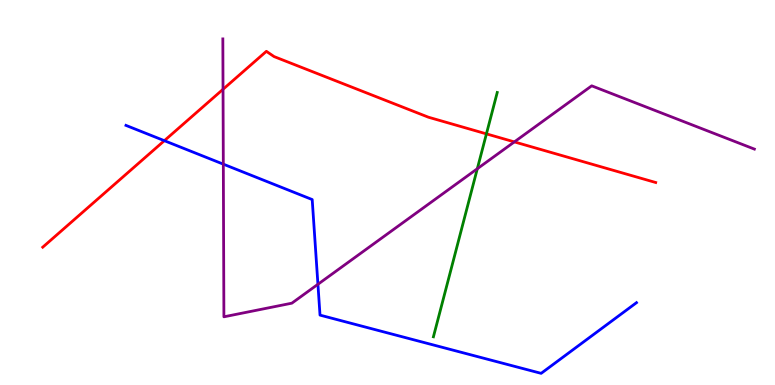[{'lines': ['blue', 'red'], 'intersections': [{'x': 2.12, 'y': 6.35}]}, {'lines': ['green', 'red'], 'intersections': [{'x': 6.28, 'y': 6.52}]}, {'lines': ['purple', 'red'], 'intersections': [{'x': 2.88, 'y': 7.68}, {'x': 6.64, 'y': 6.31}]}, {'lines': ['blue', 'green'], 'intersections': []}, {'lines': ['blue', 'purple'], 'intersections': [{'x': 2.88, 'y': 5.74}, {'x': 4.1, 'y': 2.62}]}, {'lines': ['green', 'purple'], 'intersections': [{'x': 6.16, 'y': 5.62}]}]